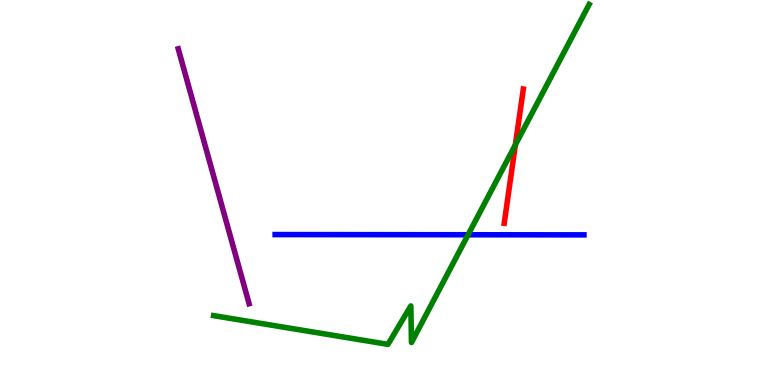[{'lines': ['blue', 'red'], 'intersections': []}, {'lines': ['green', 'red'], 'intersections': [{'x': 6.65, 'y': 6.24}]}, {'lines': ['purple', 'red'], 'intersections': []}, {'lines': ['blue', 'green'], 'intersections': [{'x': 6.04, 'y': 3.9}]}, {'lines': ['blue', 'purple'], 'intersections': []}, {'lines': ['green', 'purple'], 'intersections': []}]